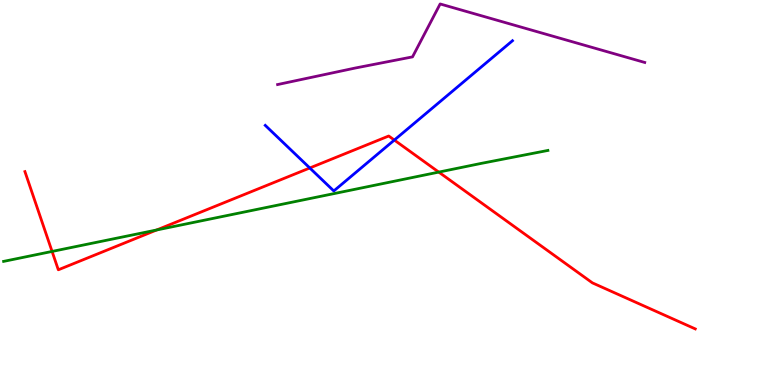[{'lines': ['blue', 'red'], 'intersections': [{'x': 4.0, 'y': 5.64}, {'x': 5.09, 'y': 6.36}]}, {'lines': ['green', 'red'], 'intersections': [{'x': 0.672, 'y': 3.47}, {'x': 2.02, 'y': 4.03}, {'x': 5.66, 'y': 5.53}]}, {'lines': ['purple', 'red'], 'intersections': []}, {'lines': ['blue', 'green'], 'intersections': []}, {'lines': ['blue', 'purple'], 'intersections': []}, {'lines': ['green', 'purple'], 'intersections': []}]